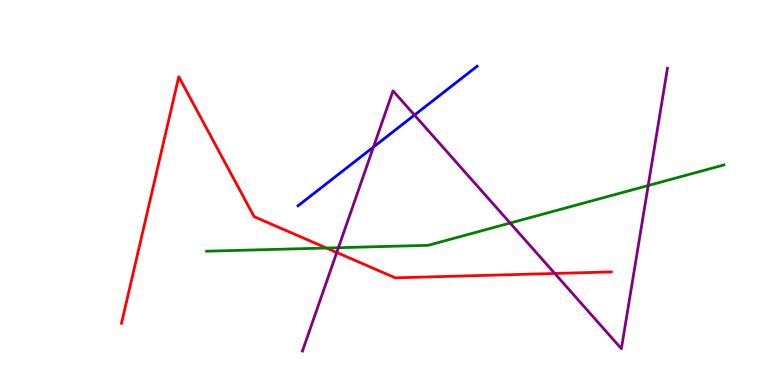[{'lines': ['blue', 'red'], 'intersections': []}, {'lines': ['green', 'red'], 'intersections': [{'x': 4.21, 'y': 3.56}]}, {'lines': ['purple', 'red'], 'intersections': [{'x': 4.35, 'y': 3.44}, {'x': 7.16, 'y': 2.9}]}, {'lines': ['blue', 'green'], 'intersections': []}, {'lines': ['blue', 'purple'], 'intersections': [{'x': 4.82, 'y': 6.18}, {'x': 5.35, 'y': 7.01}]}, {'lines': ['green', 'purple'], 'intersections': [{'x': 4.37, 'y': 3.57}, {'x': 6.58, 'y': 4.21}, {'x': 8.36, 'y': 5.18}]}]